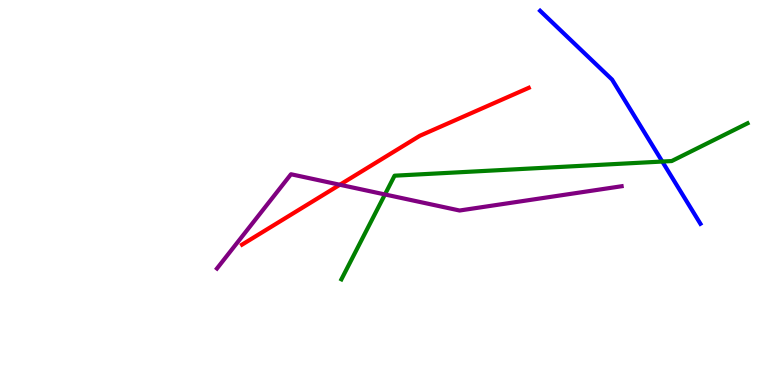[{'lines': ['blue', 'red'], 'intersections': []}, {'lines': ['green', 'red'], 'intersections': []}, {'lines': ['purple', 'red'], 'intersections': [{'x': 4.39, 'y': 5.2}]}, {'lines': ['blue', 'green'], 'intersections': [{'x': 8.55, 'y': 5.8}]}, {'lines': ['blue', 'purple'], 'intersections': []}, {'lines': ['green', 'purple'], 'intersections': [{'x': 4.97, 'y': 4.95}]}]